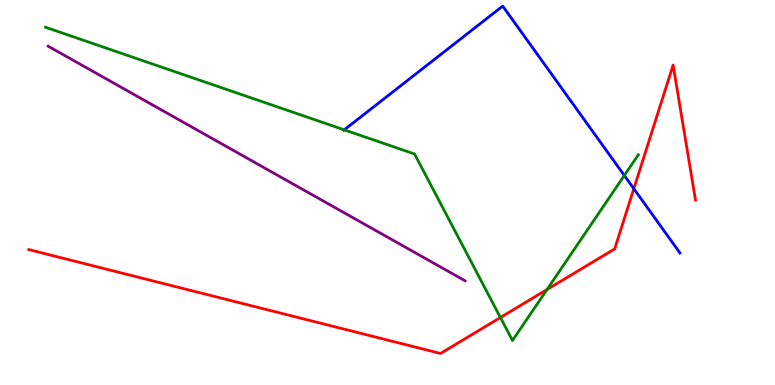[{'lines': ['blue', 'red'], 'intersections': [{'x': 8.18, 'y': 5.1}]}, {'lines': ['green', 'red'], 'intersections': [{'x': 6.46, 'y': 1.75}, {'x': 7.06, 'y': 2.48}]}, {'lines': ['purple', 'red'], 'intersections': []}, {'lines': ['blue', 'green'], 'intersections': [{'x': 4.44, 'y': 6.63}, {'x': 8.06, 'y': 5.44}]}, {'lines': ['blue', 'purple'], 'intersections': []}, {'lines': ['green', 'purple'], 'intersections': []}]